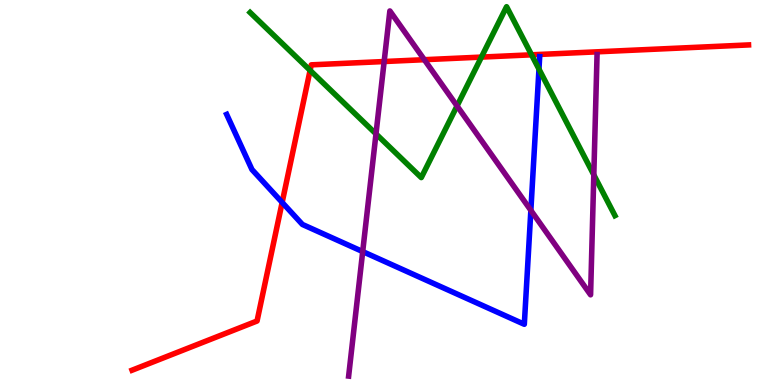[{'lines': ['blue', 'red'], 'intersections': [{'x': 3.64, 'y': 4.74}]}, {'lines': ['green', 'red'], 'intersections': [{'x': 4.0, 'y': 8.17}, {'x': 6.21, 'y': 8.52}, {'x': 6.86, 'y': 8.58}]}, {'lines': ['purple', 'red'], 'intersections': [{'x': 4.96, 'y': 8.4}, {'x': 5.48, 'y': 8.45}]}, {'lines': ['blue', 'green'], 'intersections': [{'x': 6.95, 'y': 8.2}]}, {'lines': ['blue', 'purple'], 'intersections': [{'x': 4.68, 'y': 3.47}, {'x': 6.85, 'y': 4.54}]}, {'lines': ['green', 'purple'], 'intersections': [{'x': 4.85, 'y': 6.52}, {'x': 5.9, 'y': 7.25}, {'x': 7.66, 'y': 5.46}]}]